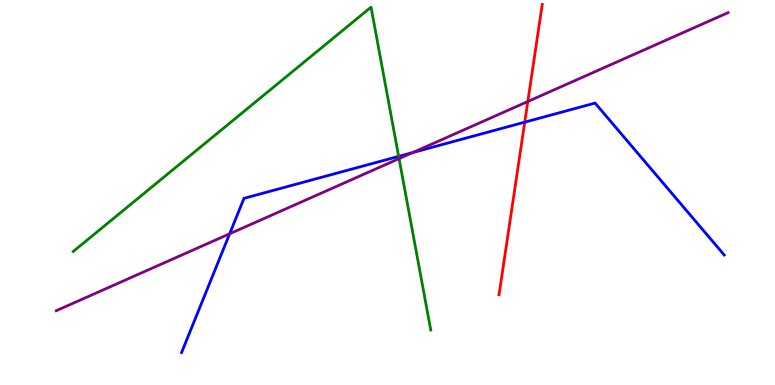[{'lines': ['blue', 'red'], 'intersections': [{'x': 6.77, 'y': 6.83}]}, {'lines': ['green', 'red'], 'intersections': []}, {'lines': ['purple', 'red'], 'intersections': [{'x': 6.81, 'y': 7.36}]}, {'lines': ['blue', 'green'], 'intersections': [{'x': 5.14, 'y': 5.94}]}, {'lines': ['blue', 'purple'], 'intersections': [{'x': 2.96, 'y': 3.93}, {'x': 5.33, 'y': 6.04}]}, {'lines': ['green', 'purple'], 'intersections': [{'x': 5.15, 'y': 5.88}]}]